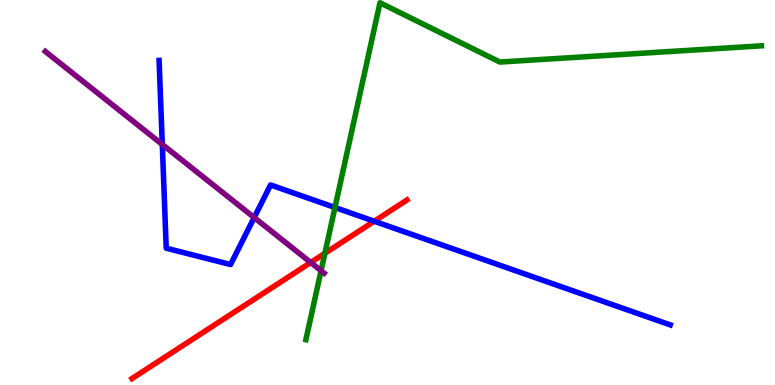[{'lines': ['blue', 'red'], 'intersections': [{'x': 4.83, 'y': 4.25}]}, {'lines': ['green', 'red'], 'intersections': [{'x': 4.19, 'y': 3.42}]}, {'lines': ['purple', 'red'], 'intersections': [{'x': 4.01, 'y': 3.18}]}, {'lines': ['blue', 'green'], 'intersections': [{'x': 4.32, 'y': 4.61}]}, {'lines': ['blue', 'purple'], 'intersections': [{'x': 2.09, 'y': 6.25}, {'x': 3.28, 'y': 4.35}]}, {'lines': ['green', 'purple'], 'intersections': [{'x': 4.14, 'y': 2.97}]}]